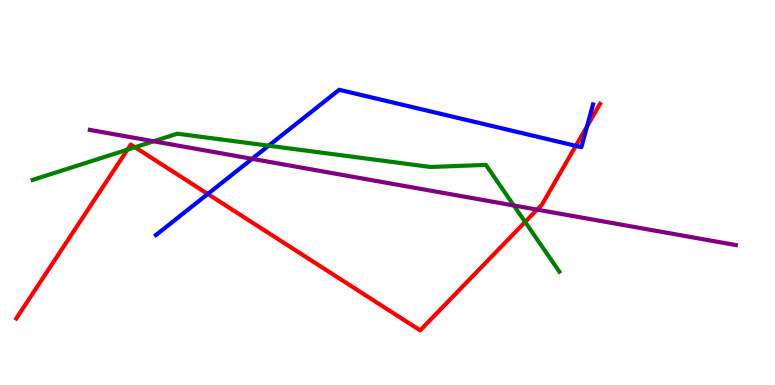[{'lines': ['blue', 'red'], 'intersections': [{'x': 2.68, 'y': 4.96}, {'x': 7.43, 'y': 6.21}, {'x': 7.57, 'y': 6.72}]}, {'lines': ['green', 'red'], 'intersections': [{'x': 1.64, 'y': 6.11}, {'x': 1.74, 'y': 6.18}, {'x': 6.78, 'y': 4.23}]}, {'lines': ['purple', 'red'], 'intersections': [{'x': 6.93, 'y': 4.55}]}, {'lines': ['blue', 'green'], 'intersections': [{'x': 3.47, 'y': 6.22}]}, {'lines': ['blue', 'purple'], 'intersections': [{'x': 3.25, 'y': 5.87}]}, {'lines': ['green', 'purple'], 'intersections': [{'x': 1.98, 'y': 6.33}, {'x': 6.63, 'y': 4.66}]}]